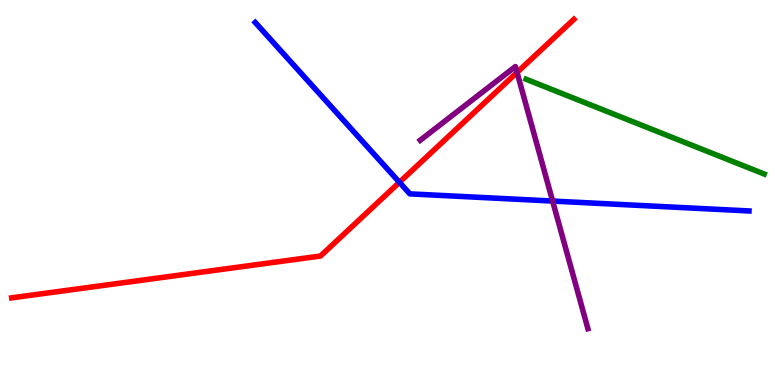[{'lines': ['blue', 'red'], 'intersections': [{'x': 5.15, 'y': 5.26}]}, {'lines': ['green', 'red'], 'intersections': []}, {'lines': ['purple', 'red'], 'intersections': [{'x': 6.67, 'y': 8.12}]}, {'lines': ['blue', 'green'], 'intersections': []}, {'lines': ['blue', 'purple'], 'intersections': [{'x': 7.13, 'y': 4.78}]}, {'lines': ['green', 'purple'], 'intersections': []}]